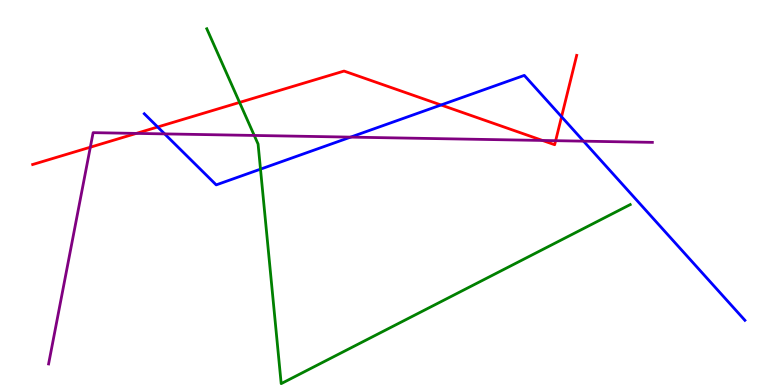[{'lines': ['blue', 'red'], 'intersections': [{'x': 2.03, 'y': 6.7}, {'x': 5.69, 'y': 7.27}, {'x': 7.25, 'y': 6.97}]}, {'lines': ['green', 'red'], 'intersections': [{'x': 3.09, 'y': 7.34}]}, {'lines': ['purple', 'red'], 'intersections': [{'x': 1.17, 'y': 6.18}, {'x': 1.76, 'y': 6.54}, {'x': 7.0, 'y': 6.35}, {'x': 7.17, 'y': 6.35}]}, {'lines': ['blue', 'green'], 'intersections': [{'x': 3.36, 'y': 5.61}]}, {'lines': ['blue', 'purple'], 'intersections': [{'x': 2.12, 'y': 6.52}, {'x': 4.52, 'y': 6.44}, {'x': 7.53, 'y': 6.33}]}, {'lines': ['green', 'purple'], 'intersections': [{'x': 3.28, 'y': 6.48}]}]